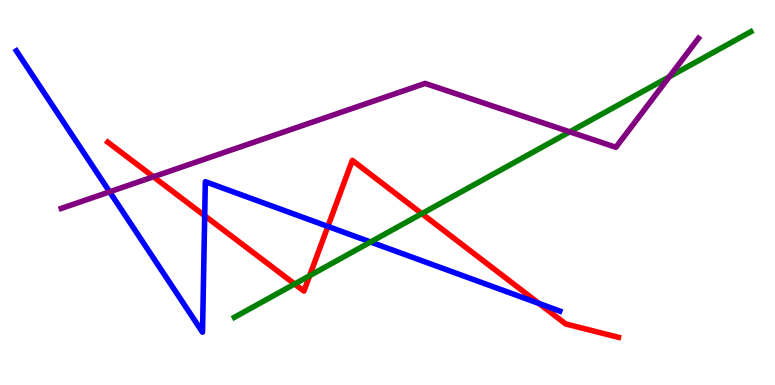[{'lines': ['blue', 'red'], 'intersections': [{'x': 2.64, 'y': 4.4}, {'x': 4.23, 'y': 4.12}, {'x': 6.95, 'y': 2.12}]}, {'lines': ['green', 'red'], 'intersections': [{'x': 3.8, 'y': 2.62}, {'x': 4.0, 'y': 2.84}, {'x': 5.44, 'y': 4.45}]}, {'lines': ['purple', 'red'], 'intersections': [{'x': 1.98, 'y': 5.41}]}, {'lines': ['blue', 'green'], 'intersections': [{'x': 4.78, 'y': 3.71}]}, {'lines': ['blue', 'purple'], 'intersections': [{'x': 1.41, 'y': 5.02}]}, {'lines': ['green', 'purple'], 'intersections': [{'x': 7.35, 'y': 6.58}, {'x': 8.64, 'y': 8.01}]}]